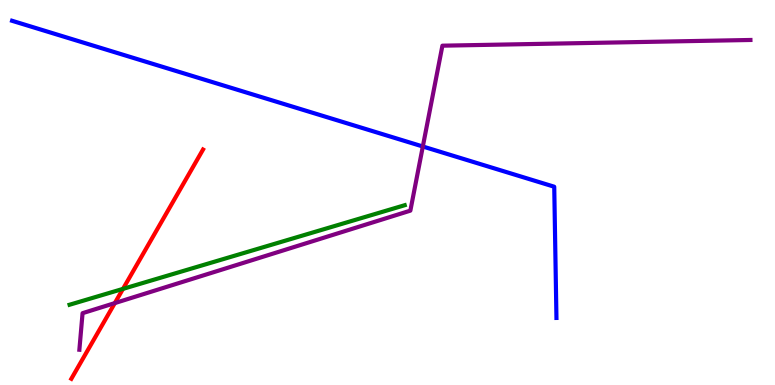[{'lines': ['blue', 'red'], 'intersections': []}, {'lines': ['green', 'red'], 'intersections': [{'x': 1.59, 'y': 2.5}]}, {'lines': ['purple', 'red'], 'intersections': [{'x': 1.48, 'y': 2.13}]}, {'lines': ['blue', 'green'], 'intersections': []}, {'lines': ['blue', 'purple'], 'intersections': [{'x': 5.46, 'y': 6.19}]}, {'lines': ['green', 'purple'], 'intersections': []}]